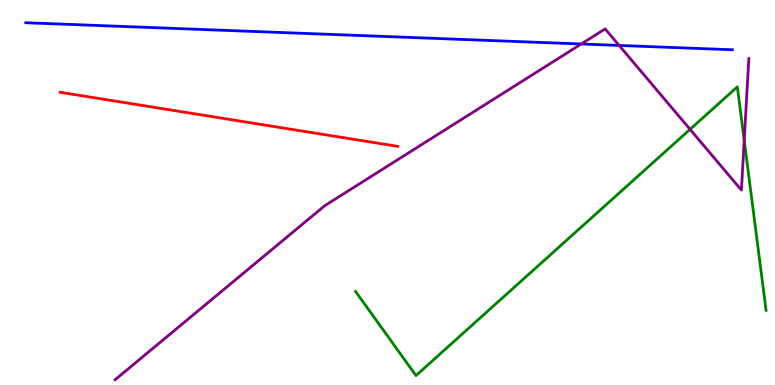[{'lines': ['blue', 'red'], 'intersections': []}, {'lines': ['green', 'red'], 'intersections': []}, {'lines': ['purple', 'red'], 'intersections': []}, {'lines': ['blue', 'green'], 'intersections': []}, {'lines': ['blue', 'purple'], 'intersections': [{'x': 7.5, 'y': 8.86}, {'x': 7.99, 'y': 8.82}]}, {'lines': ['green', 'purple'], 'intersections': [{'x': 8.9, 'y': 6.64}, {'x': 9.6, 'y': 6.36}]}]